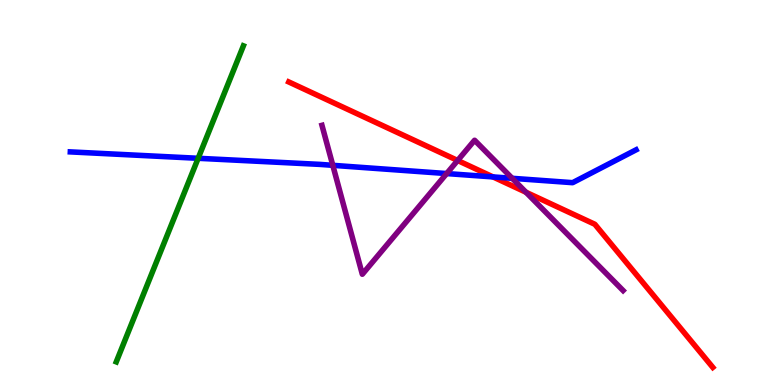[{'lines': ['blue', 'red'], 'intersections': [{'x': 6.36, 'y': 5.4}]}, {'lines': ['green', 'red'], 'intersections': []}, {'lines': ['purple', 'red'], 'intersections': [{'x': 5.91, 'y': 5.83}, {'x': 6.79, 'y': 5.01}]}, {'lines': ['blue', 'green'], 'intersections': [{'x': 2.56, 'y': 5.89}]}, {'lines': ['blue', 'purple'], 'intersections': [{'x': 4.29, 'y': 5.71}, {'x': 5.76, 'y': 5.49}, {'x': 6.61, 'y': 5.37}]}, {'lines': ['green', 'purple'], 'intersections': []}]